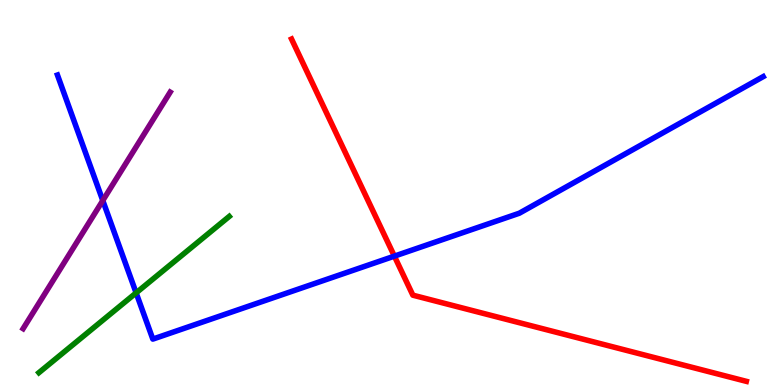[{'lines': ['blue', 'red'], 'intersections': [{'x': 5.09, 'y': 3.35}]}, {'lines': ['green', 'red'], 'intersections': []}, {'lines': ['purple', 'red'], 'intersections': []}, {'lines': ['blue', 'green'], 'intersections': [{'x': 1.76, 'y': 2.39}]}, {'lines': ['blue', 'purple'], 'intersections': [{'x': 1.33, 'y': 4.79}]}, {'lines': ['green', 'purple'], 'intersections': []}]